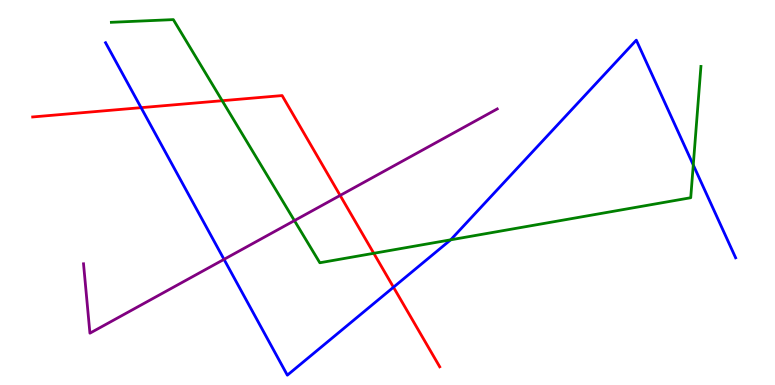[{'lines': ['blue', 'red'], 'intersections': [{'x': 1.82, 'y': 7.2}, {'x': 5.08, 'y': 2.54}]}, {'lines': ['green', 'red'], 'intersections': [{'x': 2.87, 'y': 7.38}, {'x': 4.82, 'y': 3.42}]}, {'lines': ['purple', 'red'], 'intersections': [{'x': 4.39, 'y': 4.92}]}, {'lines': ['blue', 'green'], 'intersections': [{'x': 5.82, 'y': 3.77}, {'x': 8.95, 'y': 5.71}]}, {'lines': ['blue', 'purple'], 'intersections': [{'x': 2.89, 'y': 3.26}]}, {'lines': ['green', 'purple'], 'intersections': [{'x': 3.8, 'y': 4.27}]}]